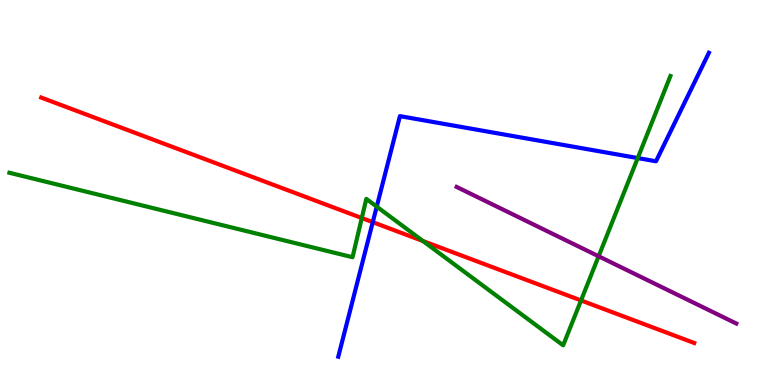[{'lines': ['blue', 'red'], 'intersections': [{'x': 4.81, 'y': 4.23}]}, {'lines': ['green', 'red'], 'intersections': [{'x': 4.67, 'y': 4.34}, {'x': 5.46, 'y': 3.74}, {'x': 7.5, 'y': 2.2}]}, {'lines': ['purple', 'red'], 'intersections': []}, {'lines': ['blue', 'green'], 'intersections': [{'x': 4.86, 'y': 4.63}, {'x': 8.23, 'y': 5.89}]}, {'lines': ['blue', 'purple'], 'intersections': []}, {'lines': ['green', 'purple'], 'intersections': [{'x': 7.72, 'y': 3.34}]}]